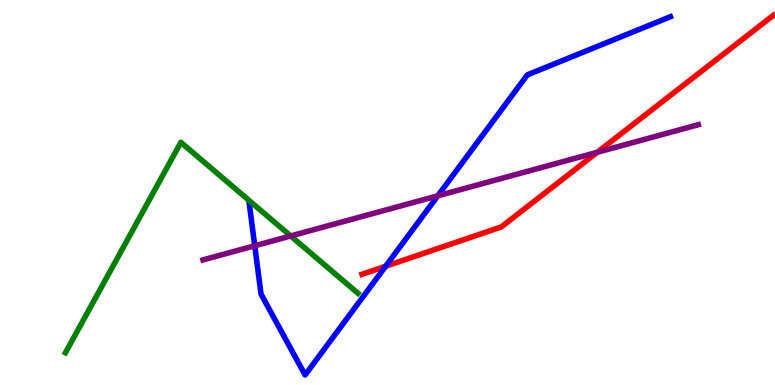[{'lines': ['blue', 'red'], 'intersections': [{'x': 4.98, 'y': 3.08}]}, {'lines': ['green', 'red'], 'intersections': []}, {'lines': ['purple', 'red'], 'intersections': [{'x': 7.71, 'y': 6.04}]}, {'lines': ['blue', 'green'], 'intersections': []}, {'lines': ['blue', 'purple'], 'intersections': [{'x': 3.29, 'y': 3.62}, {'x': 5.65, 'y': 4.91}]}, {'lines': ['green', 'purple'], 'intersections': [{'x': 3.75, 'y': 3.87}]}]